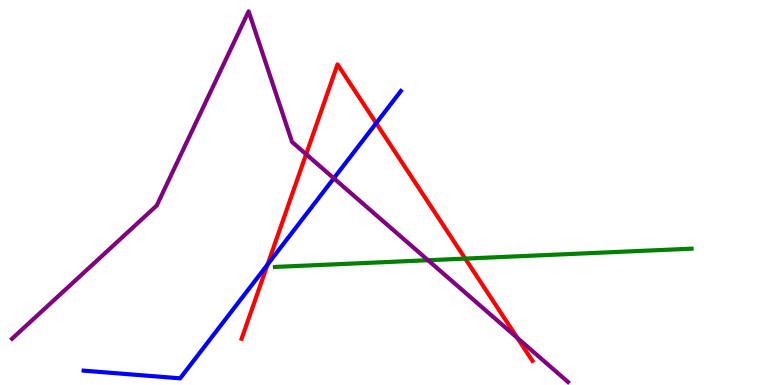[{'lines': ['blue', 'red'], 'intersections': [{'x': 3.45, 'y': 3.13}, {'x': 4.85, 'y': 6.8}]}, {'lines': ['green', 'red'], 'intersections': [{'x': 6.0, 'y': 3.28}]}, {'lines': ['purple', 'red'], 'intersections': [{'x': 3.95, 'y': 5.99}, {'x': 6.68, 'y': 1.22}]}, {'lines': ['blue', 'green'], 'intersections': []}, {'lines': ['blue', 'purple'], 'intersections': [{'x': 4.31, 'y': 5.37}]}, {'lines': ['green', 'purple'], 'intersections': [{'x': 5.52, 'y': 3.24}]}]